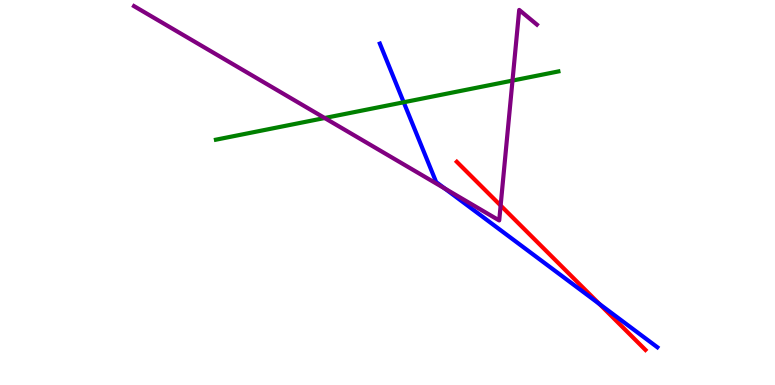[{'lines': ['blue', 'red'], 'intersections': [{'x': 7.73, 'y': 2.11}]}, {'lines': ['green', 'red'], 'intersections': []}, {'lines': ['purple', 'red'], 'intersections': [{'x': 6.46, 'y': 4.66}]}, {'lines': ['blue', 'green'], 'intersections': [{'x': 5.21, 'y': 7.34}]}, {'lines': ['blue', 'purple'], 'intersections': [{'x': 5.74, 'y': 5.1}]}, {'lines': ['green', 'purple'], 'intersections': [{'x': 4.19, 'y': 6.93}, {'x': 6.61, 'y': 7.91}]}]